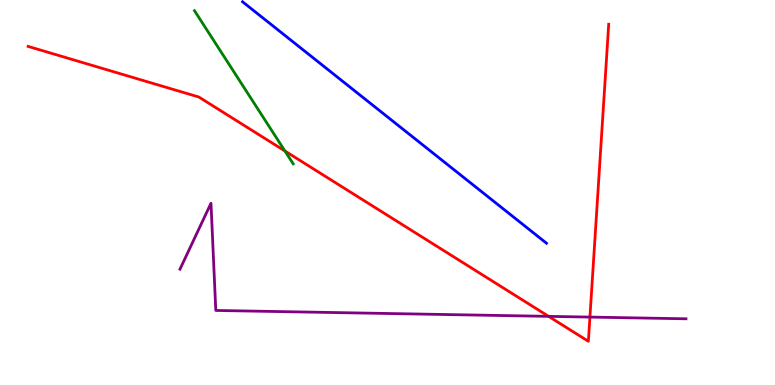[{'lines': ['blue', 'red'], 'intersections': []}, {'lines': ['green', 'red'], 'intersections': [{'x': 3.68, 'y': 6.08}]}, {'lines': ['purple', 'red'], 'intersections': [{'x': 7.08, 'y': 1.78}, {'x': 7.61, 'y': 1.76}]}, {'lines': ['blue', 'green'], 'intersections': []}, {'lines': ['blue', 'purple'], 'intersections': []}, {'lines': ['green', 'purple'], 'intersections': []}]